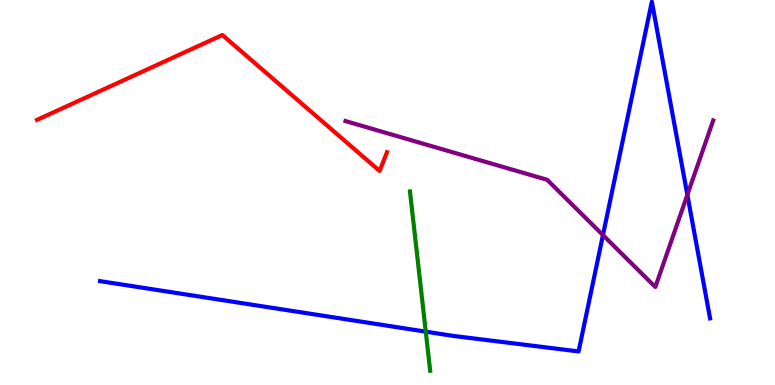[{'lines': ['blue', 'red'], 'intersections': []}, {'lines': ['green', 'red'], 'intersections': []}, {'lines': ['purple', 'red'], 'intersections': []}, {'lines': ['blue', 'green'], 'intersections': [{'x': 5.49, 'y': 1.39}]}, {'lines': ['blue', 'purple'], 'intersections': [{'x': 7.78, 'y': 3.89}, {'x': 8.87, 'y': 4.94}]}, {'lines': ['green', 'purple'], 'intersections': []}]